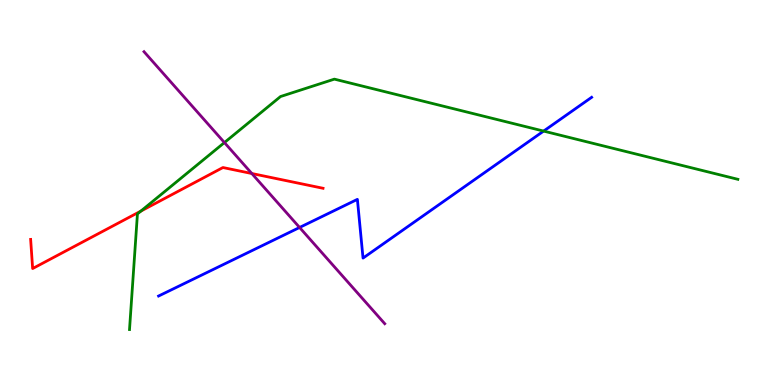[{'lines': ['blue', 'red'], 'intersections': []}, {'lines': ['green', 'red'], 'intersections': [{'x': 1.82, 'y': 4.52}]}, {'lines': ['purple', 'red'], 'intersections': [{'x': 3.25, 'y': 5.49}]}, {'lines': ['blue', 'green'], 'intersections': [{'x': 7.01, 'y': 6.6}]}, {'lines': ['blue', 'purple'], 'intersections': [{'x': 3.87, 'y': 4.09}]}, {'lines': ['green', 'purple'], 'intersections': [{'x': 2.9, 'y': 6.3}]}]